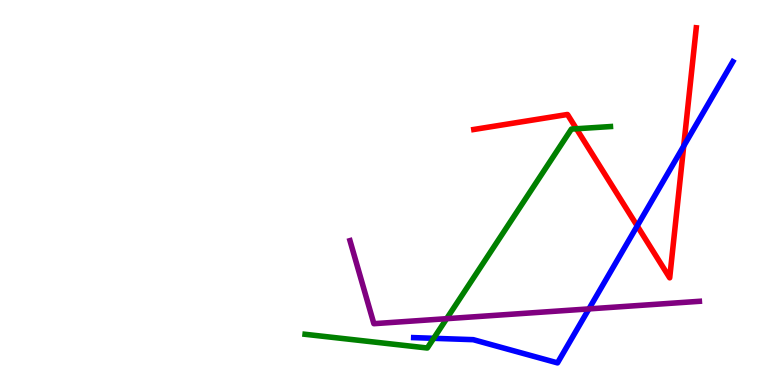[{'lines': ['blue', 'red'], 'intersections': [{'x': 8.22, 'y': 4.13}, {'x': 8.82, 'y': 6.21}]}, {'lines': ['green', 'red'], 'intersections': [{'x': 7.44, 'y': 6.66}]}, {'lines': ['purple', 'red'], 'intersections': []}, {'lines': ['blue', 'green'], 'intersections': [{'x': 5.6, 'y': 1.21}]}, {'lines': ['blue', 'purple'], 'intersections': [{'x': 7.6, 'y': 1.98}]}, {'lines': ['green', 'purple'], 'intersections': [{'x': 5.76, 'y': 1.72}]}]